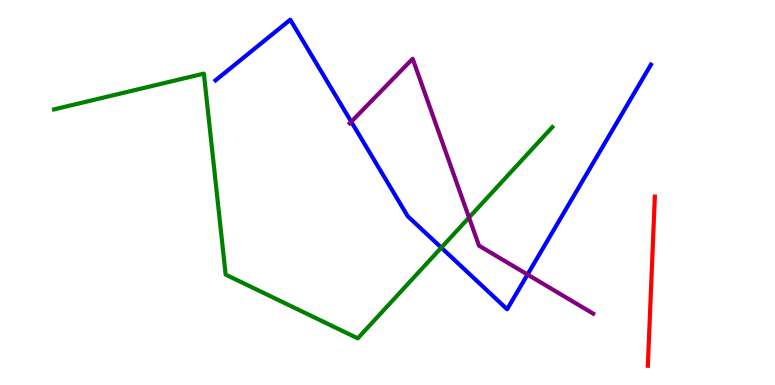[{'lines': ['blue', 'red'], 'intersections': []}, {'lines': ['green', 'red'], 'intersections': []}, {'lines': ['purple', 'red'], 'intersections': []}, {'lines': ['blue', 'green'], 'intersections': [{'x': 5.69, 'y': 3.57}]}, {'lines': ['blue', 'purple'], 'intersections': [{'x': 4.53, 'y': 6.84}, {'x': 6.81, 'y': 2.87}]}, {'lines': ['green', 'purple'], 'intersections': [{'x': 6.05, 'y': 4.35}]}]